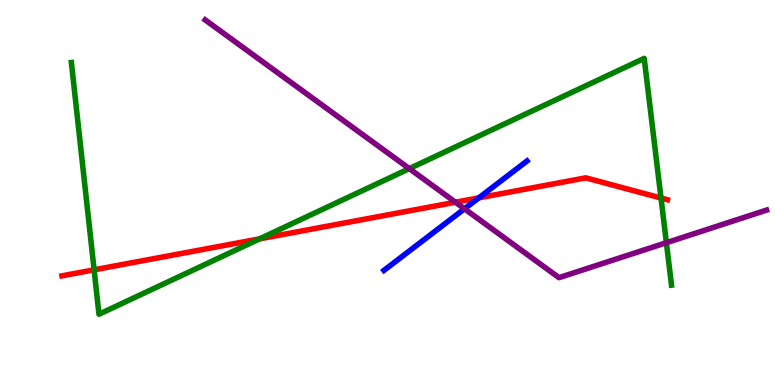[{'lines': ['blue', 'red'], 'intersections': [{'x': 6.18, 'y': 4.86}]}, {'lines': ['green', 'red'], 'intersections': [{'x': 1.21, 'y': 2.99}, {'x': 3.35, 'y': 3.8}, {'x': 8.53, 'y': 4.86}]}, {'lines': ['purple', 'red'], 'intersections': [{'x': 5.88, 'y': 4.75}]}, {'lines': ['blue', 'green'], 'intersections': []}, {'lines': ['blue', 'purple'], 'intersections': [{'x': 5.99, 'y': 4.58}]}, {'lines': ['green', 'purple'], 'intersections': [{'x': 5.28, 'y': 5.62}, {'x': 8.6, 'y': 3.7}]}]